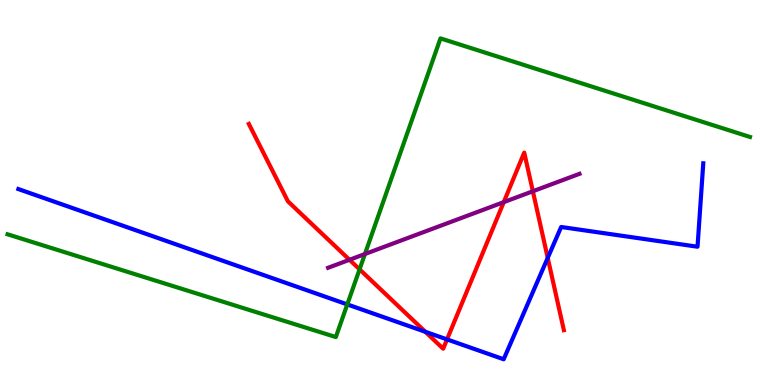[{'lines': ['blue', 'red'], 'intersections': [{'x': 5.49, 'y': 1.38}, {'x': 5.77, 'y': 1.18}, {'x': 7.07, 'y': 3.3}]}, {'lines': ['green', 'red'], 'intersections': [{'x': 4.64, 'y': 3.0}]}, {'lines': ['purple', 'red'], 'intersections': [{'x': 4.51, 'y': 3.25}, {'x': 6.5, 'y': 4.75}, {'x': 6.88, 'y': 5.03}]}, {'lines': ['blue', 'green'], 'intersections': [{'x': 4.48, 'y': 2.09}]}, {'lines': ['blue', 'purple'], 'intersections': []}, {'lines': ['green', 'purple'], 'intersections': [{'x': 4.71, 'y': 3.4}]}]